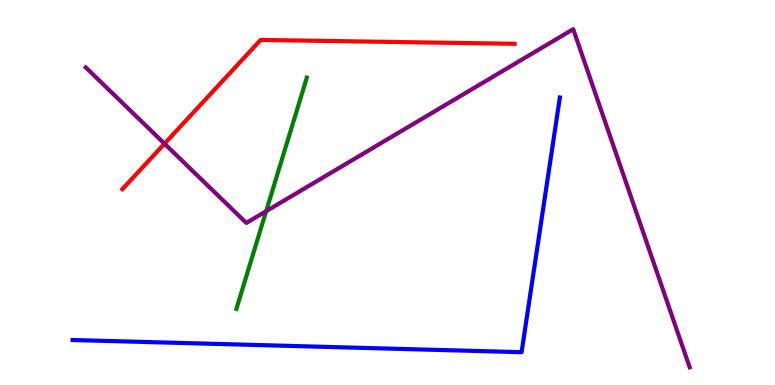[{'lines': ['blue', 'red'], 'intersections': []}, {'lines': ['green', 'red'], 'intersections': []}, {'lines': ['purple', 'red'], 'intersections': [{'x': 2.12, 'y': 6.27}]}, {'lines': ['blue', 'green'], 'intersections': []}, {'lines': ['blue', 'purple'], 'intersections': []}, {'lines': ['green', 'purple'], 'intersections': [{'x': 3.43, 'y': 4.51}]}]